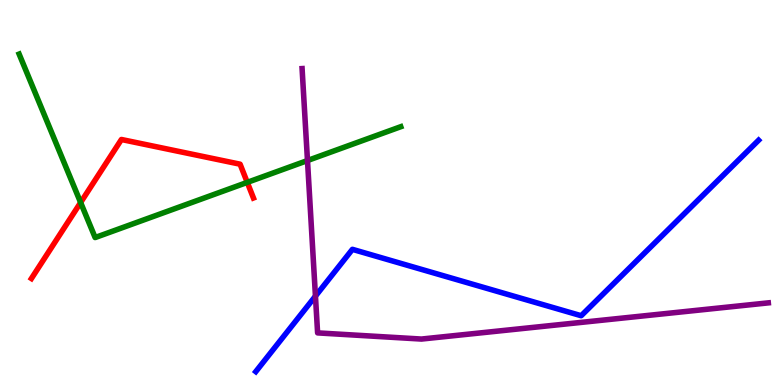[{'lines': ['blue', 'red'], 'intersections': []}, {'lines': ['green', 'red'], 'intersections': [{'x': 1.04, 'y': 4.74}, {'x': 3.19, 'y': 5.26}]}, {'lines': ['purple', 'red'], 'intersections': []}, {'lines': ['blue', 'green'], 'intersections': []}, {'lines': ['blue', 'purple'], 'intersections': [{'x': 4.07, 'y': 2.31}]}, {'lines': ['green', 'purple'], 'intersections': [{'x': 3.97, 'y': 5.83}]}]